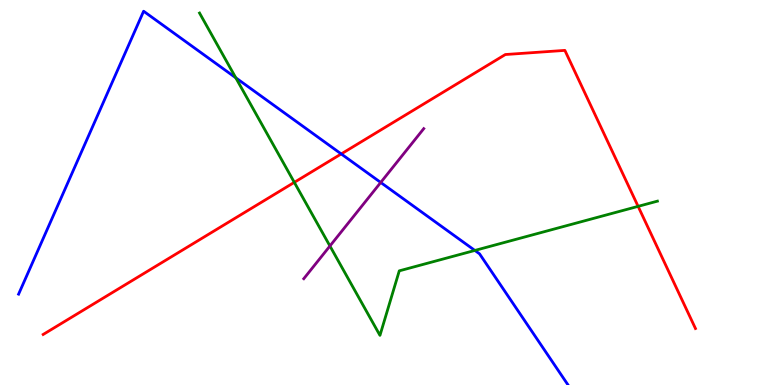[{'lines': ['blue', 'red'], 'intersections': [{'x': 4.4, 'y': 6.0}]}, {'lines': ['green', 'red'], 'intersections': [{'x': 3.8, 'y': 5.26}, {'x': 8.23, 'y': 4.64}]}, {'lines': ['purple', 'red'], 'intersections': []}, {'lines': ['blue', 'green'], 'intersections': [{'x': 3.04, 'y': 7.98}, {'x': 6.13, 'y': 3.5}]}, {'lines': ['blue', 'purple'], 'intersections': [{'x': 4.91, 'y': 5.26}]}, {'lines': ['green', 'purple'], 'intersections': [{'x': 4.26, 'y': 3.61}]}]